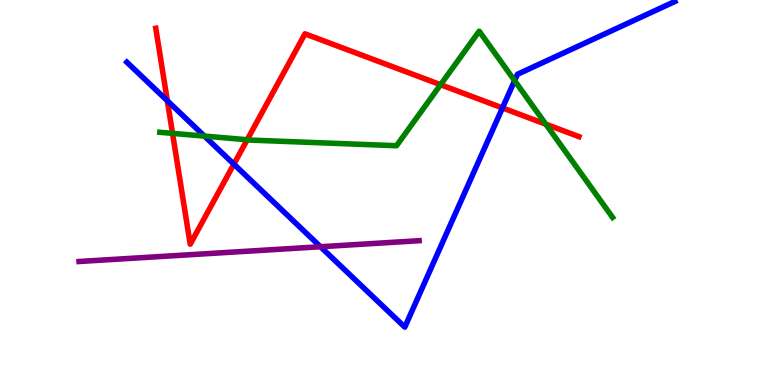[{'lines': ['blue', 'red'], 'intersections': [{'x': 2.16, 'y': 7.38}, {'x': 3.02, 'y': 5.74}, {'x': 6.48, 'y': 7.2}]}, {'lines': ['green', 'red'], 'intersections': [{'x': 2.23, 'y': 6.54}, {'x': 3.19, 'y': 6.37}, {'x': 5.68, 'y': 7.8}, {'x': 7.04, 'y': 6.77}]}, {'lines': ['purple', 'red'], 'intersections': []}, {'lines': ['blue', 'green'], 'intersections': [{'x': 2.64, 'y': 6.47}, {'x': 6.64, 'y': 7.91}]}, {'lines': ['blue', 'purple'], 'intersections': [{'x': 4.14, 'y': 3.59}]}, {'lines': ['green', 'purple'], 'intersections': []}]